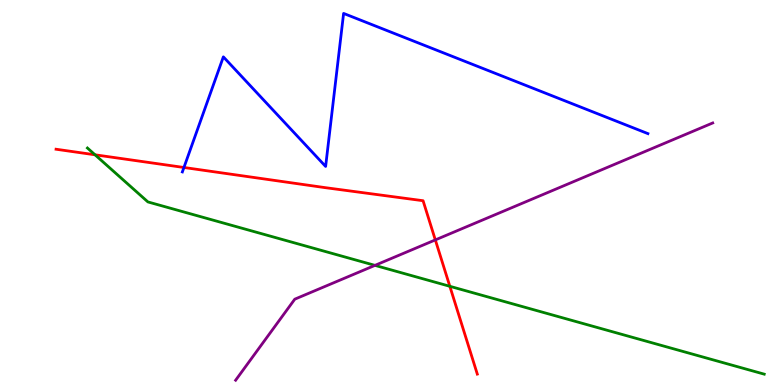[{'lines': ['blue', 'red'], 'intersections': [{'x': 2.37, 'y': 5.65}]}, {'lines': ['green', 'red'], 'intersections': [{'x': 1.23, 'y': 5.98}, {'x': 5.8, 'y': 2.56}]}, {'lines': ['purple', 'red'], 'intersections': [{'x': 5.62, 'y': 3.77}]}, {'lines': ['blue', 'green'], 'intersections': []}, {'lines': ['blue', 'purple'], 'intersections': []}, {'lines': ['green', 'purple'], 'intersections': [{'x': 4.84, 'y': 3.11}]}]